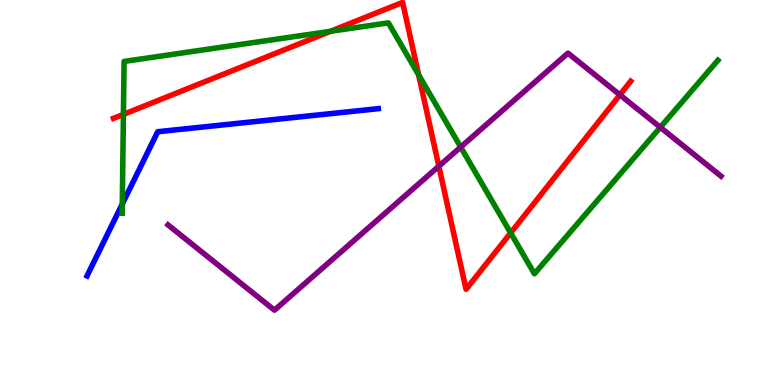[{'lines': ['blue', 'red'], 'intersections': []}, {'lines': ['green', 'red'], 'intersections': [{'x': 1.59, 'y': 7.03}, {'x': 4.26, 'y': 9.19}, {'x': 5.4, 'y': 8.06}, {'x': 6.59, 'y': 3.95}]}, {'lines': ['purple', 'red'], 'intersections': [{'x': 5.66, 'y': 5.68}, {'x': 8.0, 'y': 7.54}]}, {'lines': ['blue', 'green'], 'intersections': [{'x': 1.58, 'y': 4.7}]}, {'lines': ['blue', 'purple'], 'intersections': []}, {'lines': ['green', 'purple'], 'intersections': [{'x': 5.94, 'y': 6.18}, {'x': 8.52, 'y': 6.69}]}]